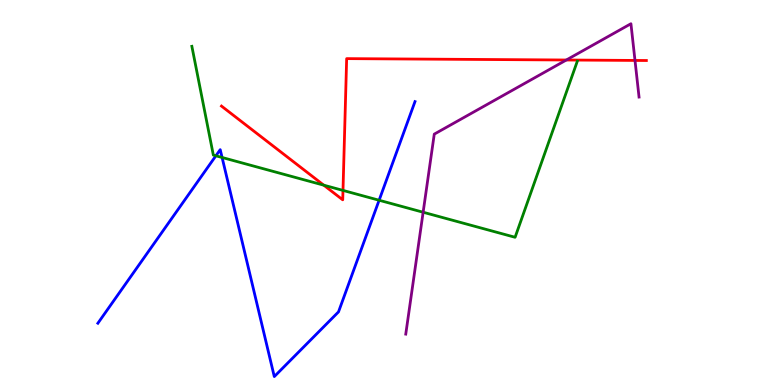[{'lines': ['blue', 'red'], 'intersections': []}, {'lines': ['green', 'red'], 'intersections': [{'x': 4.18, 'y': 5.19}, {'x': 4.43, 'y': 5.05}]}, {'lines': ['purple', 'red'], 'intersections': [{'x': 7.31, 'y': 8.44}, {'x': 8.19, 'y': 8.43}]}, {'lines': ['blue', 'green'], 'intersections': [{'x': 2.79, 'y': 5.95}, {'x': 2.87, 'y': 5.91}, {'x': 4.89, 'y': 4.8}]}, {'lines': ['blue', 'purple'], 'intersections': []}, {'lines': ['green', 'purple'], 'intersections': [{'x': 5.46, 'y': 4.49}]}]